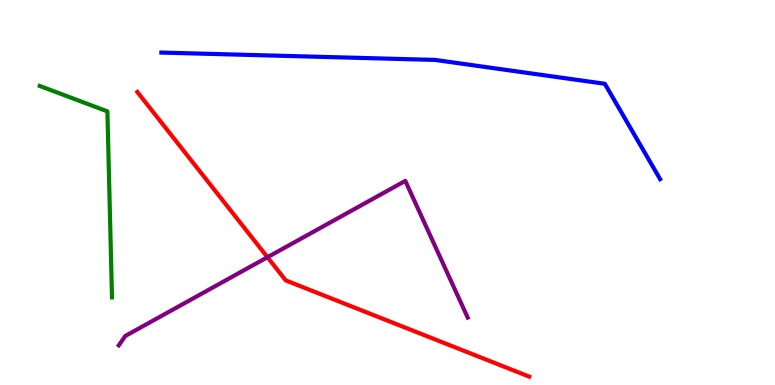[{'lines': ['blue', 'red'], 'intersections': []}, {'lines': ['green', 'red'], 'intersections': []}, {'lines': ['purple', 'red'], 'intersections': [{'x': 3.45, 'y': 3.32}]}, {'lines': ['blue', 'green'], 'intersections': []}, {'lines': ['blue', 'purple'], 'intersections': []}, {'lines': ['green', 'purple'], 'intersections': []}]